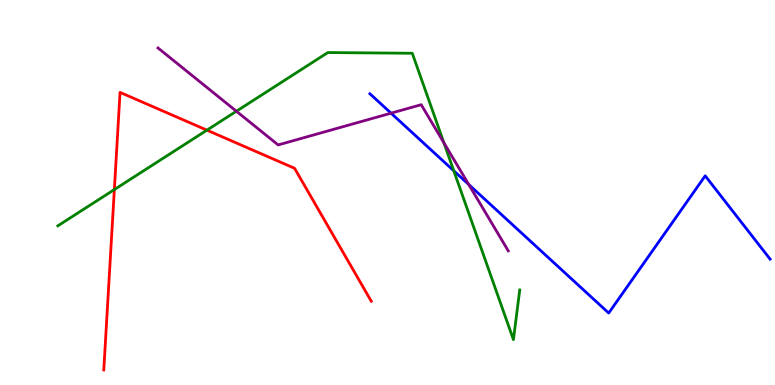[{'lines': ['blue', 'red'], 'intersections': []}, {'lines': ['green', 'red'], 'intersections': [{'x': 1.48, 'y': 5.08}, {'x': 2.67, 'y': 6.62}]}, {'lines': ['purple', 'red'], 'intersections': []}, {'lines': ['blue', 'green'], 'intersections': [{'x': 5.86, 'y': 5.56}]}, {'lines': ['blue', 'purple'], 'intersections': [{'x': 5.05, 'y': 7.06}, {'x': 6.05, 'y': 5.21}]}, {'lines': ['green', 'purple'], 'intersections': [{'x': 3.05, 'y': 7.11}, {'x': 5.73, 'y': 6.29}]}]